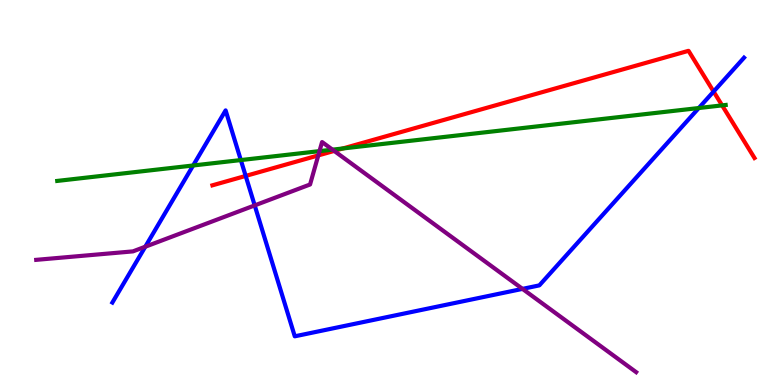[{'lines': ['blue', 'red'], 'intersections': [{'x': 3.17, 'y': 5.43}, {'x': 9.21, 'y': 7.62}]}, {'lines': ['green', 'red'], 'intersections': [{'x': 4.42, 'y': 6.14}, {'x': 9.32, 'y': 7.26}]}, {'lines': ['purple', 'red'], 'intersections': [{'x': 4.11, 'y': 5.96}, {'x': 4.31, 'y': 6.08}]}, {'lines': ['blue', 'green'], 'intersections': [{'x': 2.49, 'y': 5.7}, {'x': 3.11, 'y': 5.84}, {'x': 9.02, 'y': 7.19}]}, {'lines': ['blue', 'purple'], 'intersections': [{'x': 1.87, 'y': 3.59}, {'x': 3.29, 'y': 4.67}, {'x': 6.74, 'y': 2.5}]}, {'lines': ['green', 'purple'], 'intersections': [{'x': 4.12, 'y': 6.07}, {'x': 4.29, 'y': 6.11}]}]